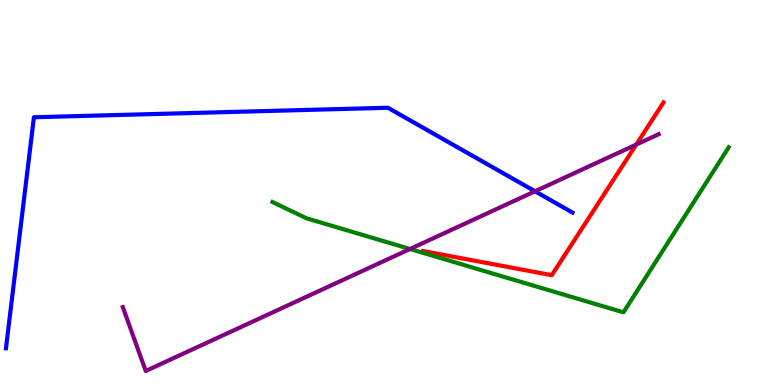[{'lines': ['blue', 'red'], 'intersections': []}, {'lines': ['green', 'red'], 'intersections': []}, {'lines': ['purple', 'red'], 'intersections': [{'x': 8.21, 'y': 6.24}]}, {'lines': ['blue', 'green'], 'intersections': []}, {'lines': ['blue', 'purple'], 'intersections': [{'x': 6.9, 'y': 5.03}]}, {'lines': ['green', 'purple'], 'intersections': [{'x': 5.29, 'y': 3.53}]}]